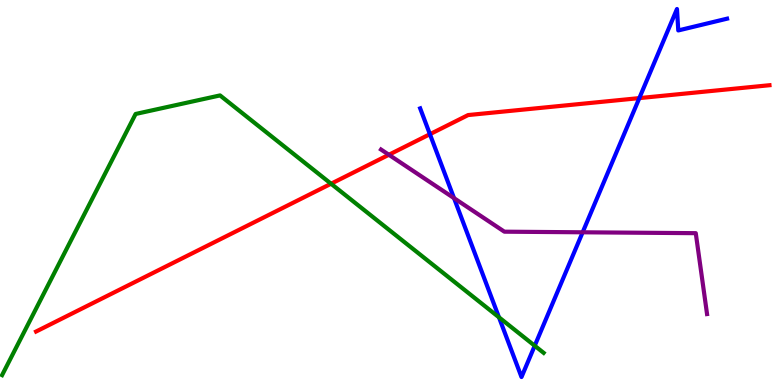[{'lines': ['blue', 'red'], 'intersections': [{'x': 5.55, 'y': 6.51}, {'x': 8.25, 'y': 7.45}]}, {'lines': ['green', 'red'], 'intersections': [{'x': 4.27, 'y': 5.23}]}, {'lines': ['purple', 'red'], 'intersections': [{'x': 5.02, 'y': 5.98}]}, {'lines': ['blue', 'green'], 'intersections': [{'x': 6.44, 'y': 1.76}, {'x': 6.9, 'y': 1.02}]}, {'lines': ['blue', 'purple'], 'intersections': [{'x': 5.86, 'y': 4.85}, {'x': 7.52, 'y': 3.97}]}, {'lines': ['green', 'purple'], 'intersections': []}]